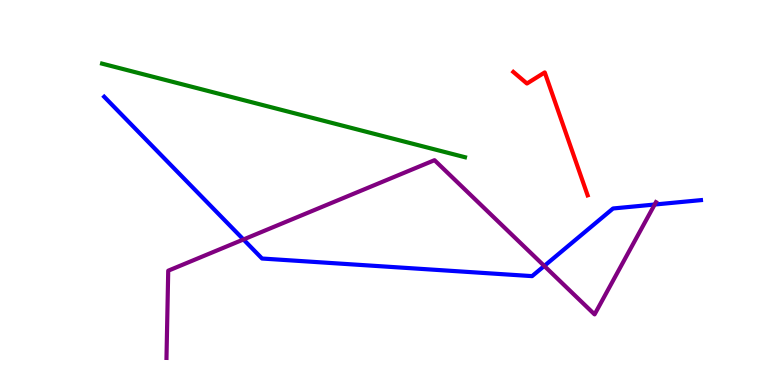[{'lines': ['blue', 'red'], 'intersections': []}, {'lines': ['green', 'red'], 'intersections': []}, {'lines': ['purple', 'red'], 'intersections': []}, {'lines': ['blue', 'green'], 'intersections': []}, {'lines': ['blue', 'purple'], 'intersections': [{'x': 3.14, 'y': 3.78}, {'x': 7.02, 'y': 3.09}, {'x': 8.45, 'y': 4.69}]}, {'lines': ['green', 'purple'], 'intersections': []}]